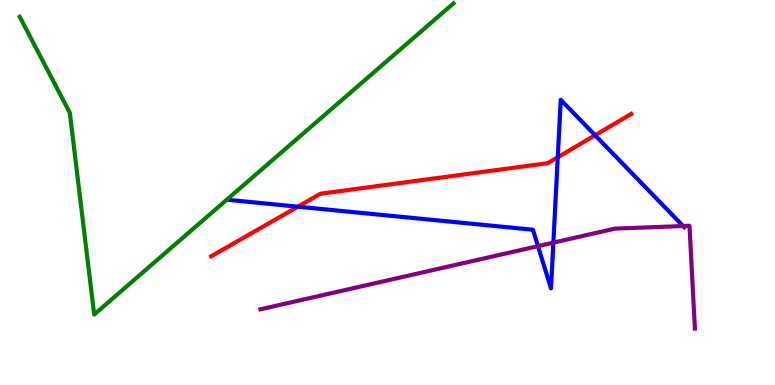[{'lines': ['blue', 'red'], 'intersections': [{'x': 3.84, 'y': 4.63}, {'x': 7.2, 'y': 5.92}, {'x': 7.68, 'y': 6.49}]}, {'lines': ['green', 'red'], 'intersections': []}, {'lines': ['purple', 'red'], 'intersections': []}, {'lines': ['blue', 'green'], 'intersections': []}, {'lines': ['blue', 'purple'], 'intersections': [{'x': 6.94, 'y': 3.61}, {'x': 7.14, 'y': 3.7}, {'x': 8.81, 'y': 4.13}]}, {'lines': ['green', 'purple'], 'intersections': []}]